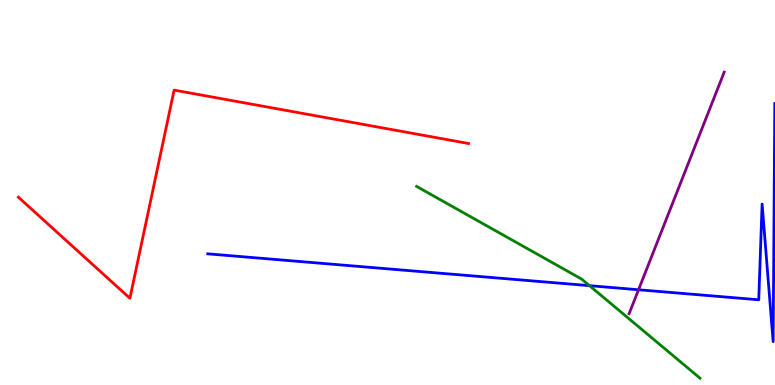[{'lines': ['blue', 'red'], 'intersections': []}, {'lines': ['green', 'red'], 'intersections': []}, {'lines': ['purple', 'red'], 'intersections': []}, {'lines': ['blue', 'green'], 'intersections': [{'x': 7.61, 'y': 2.58}]}, {'lines': ['blue', 'purple'], 'intersections': [{'x': 8.24, 'y': 2.47}]}, {'lines': ['green', 'purple'], 'intersections': []}]